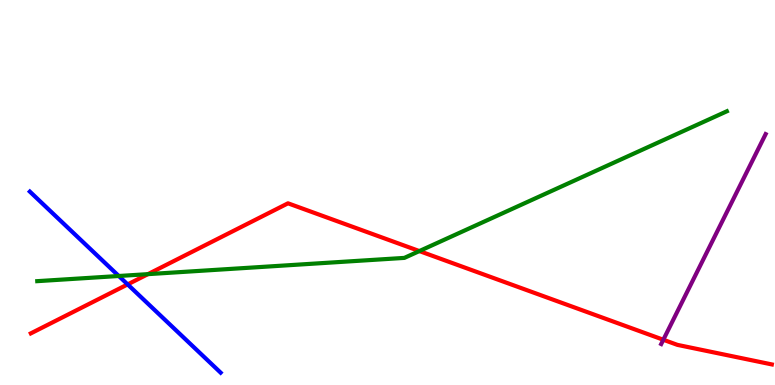[{'lines': ['blue', 'red'], 'intersections': [{'x': 1.65, 'y': 2.61}]}, {'lines': ['green', 'red'], 'intersections': [{'x': 1.91, 'y': 2.88}, {'x': 5.41, 'y': 3.48}]}, {'lines': ['purple', 'red'], 'intersections': [{'x': 8.56, 'y': 1.18}]}, {'lines': ['blue', 'green'], 'intersections': [{'x': 1.53, 'y': 2.83}]}, {'lines': ['blue', 'purple'], 'intersections': []}, {'lines': ['green', 'purple'], 'intersections': []}]